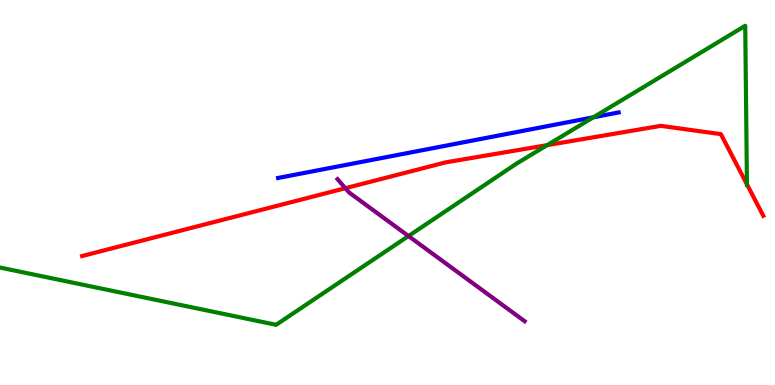[{'lines': ['blue', 'red'], 'intersections': []}, {'lines': ['green', 'red'], 'intersections': [{'x': 7.06, 'y': 6.23}, {'x': 9.64, 'y': 5.21}]}, {'lines': ['purple', 'red'], 'intersections': [{'x': 4.46, 'y': 5.11}]}, {'lines': ['blue', 'green'], 'intersections': [{'x': 7.66, 'y': 6.95}]}, {'lines': ['blue', 'purple'], 'intersections': []}, {'lines': ['green', 'purple'], 'intersections': [{'x': 5.27, 'y': 3.87}]}]